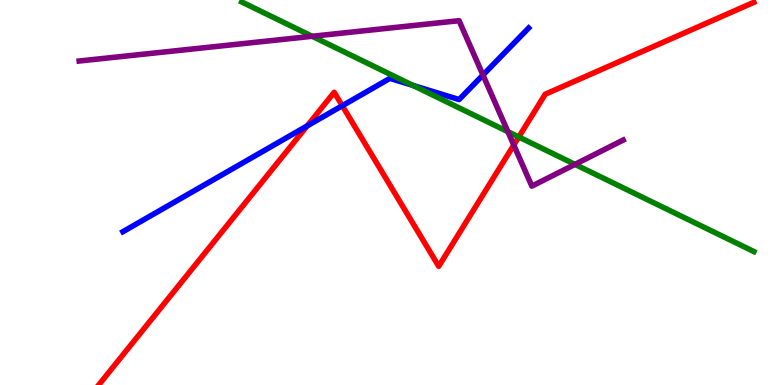[{'lines': ['blue', 'red'], 'intersections': [{'x': 3.96, 'y': 6.73}, {'x': 4.42, 'y': 7.25}]}, {'lines': ['green', 'red'], 'intersections': [{'x': 6.69, 'y': 6.44}]}, {'lines': ['purple', 'red'], 'intersections': [{'x': 6.63, 'y': 6.23}]}, {'lines': ['blue', 'green'], 'intersections': [{'x': 5.33, 'y': 7.78}]}, {'lines': ['blue', 'purple'], 'intersections': [{'x': 6.23, 'y': 8.05}]}, {'lines': ['green', 'purple'], 'intersections': [{'x': 4.03, 'y': 9.06}, {'x': 6.55, 'y': 6.58}, {'x': 7.42, 'y': 5.73}]}]